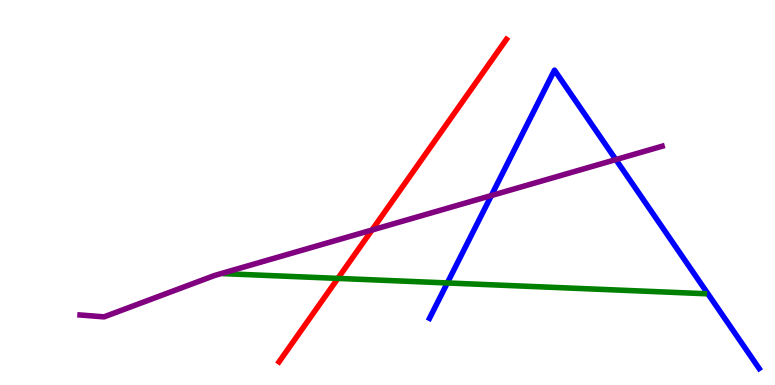[{'lines': ['blue', 'red'], 'intersections': []}, {'lines': ['green', 'red'], 'intersections': [{'x': 4.36, 'y': 2.77}]}, {'lines': ['purple', 'red'], 'intersections': [{'x': 4.8, 'y': 4.03}]}, {'lines': ['blue', 'green'], 'intersections': [{'x': 5.77, 'y': 2.65}]}, {'lines': ['blue', 'purple'], 'intersections': [{'x': 6.34, 'y': 4.92}, {'x': 7.95, 'y': 5.85}]}, {'lines': ['green', 'purple'], 'intersections': []}]